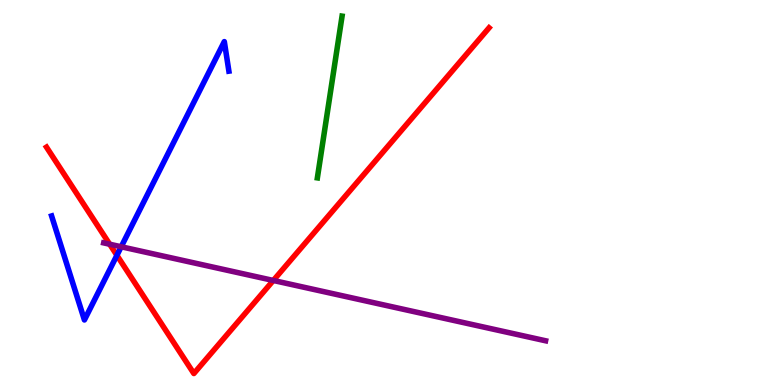[{'lines': ['blue', 'red'], 'intersections': [{'x': 1.51, 'y': 3.37}]}, {'lines': ['green', 'red'], 'intersections': []}, {'lines': ['purple', 'red'], 'intersections': [{'x': 1.42, 'y': 3.66}, {'x': 3.53, 'y': 2.72}]}, {'lines': ['blue', 'green'], 'intersections': []}, {'lines': ['blue', 'purple'], 'intersections': [{'x': 1.56, 'y': 3.59}]}, {'lines': ['green', 'purple'], 'intersections': []}]